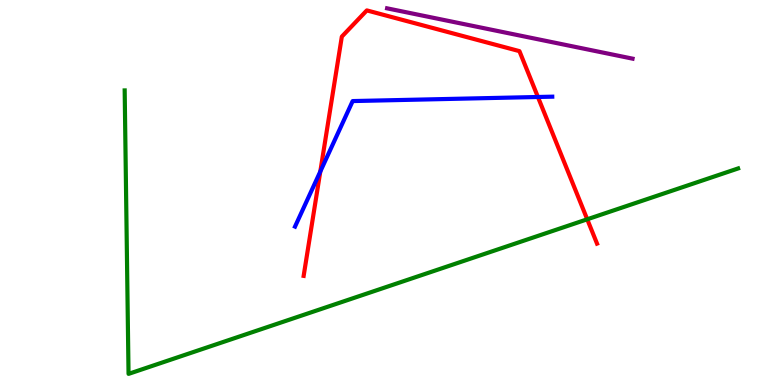[{'lines': ['blue', 'red'], 'intersections': [{'x': 4.13, 'y': 5.54}, {'x': 6.94, 'y': 7.48}]}, {'lines': ['green', 'red'], 'intersections': [{'x': 7.58, 'y': 4.3}]}, {'lines': ['purple', 'red'], 'intersections': []}, {'lines': ['blue', 'green'], 'intersections': []}, {'lines': ['blue', 'purple'], 'intersections': []}, {'lines': ['green', 'purple'], 'intersections': []}]